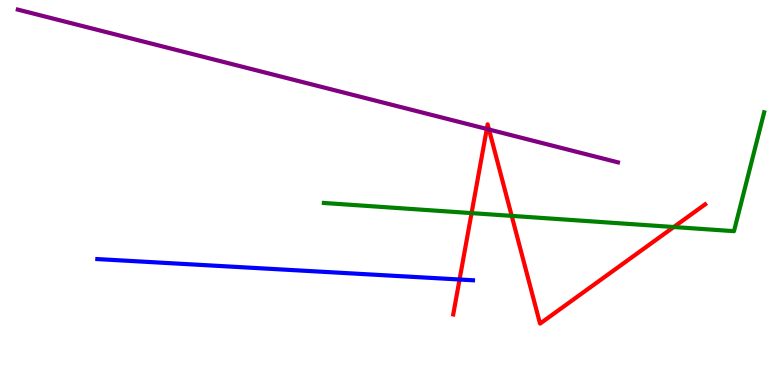[{'lines': ['blue', 'red'], 'intersections': [{'x': 5.93, 'y': 2.74}]}, {'lines': ['green', 'red'], 'intersections': [{'x': 6.08, 'y': 4.46}, {'x': 6.6, 'y': 4.39}, {'x': 8.69, 'y': 4.1}]}, {'lines': ['purple', 'red'], 'intersections': [{'x': 6.28, 'y': 6.65}, {'x': 6.31, 'y': 6.64}]}, {'lines': ['blue', 'green'], 'intersections': []}, {'lines': ['blue', 'purple'], 'intersections': []}, {'lines': ['green', 'purple'], 'intersections': []}]